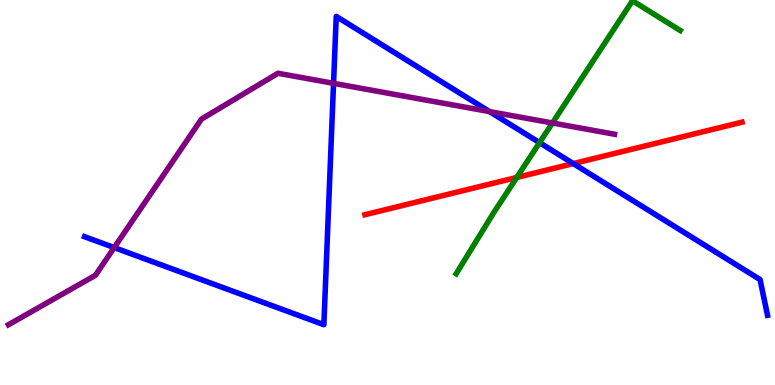[{'lines': ['blue', 'red'], 'intersections': [{'x': 7.4, 'y': 5.75}]}, {'lines': ['green', 'red'], 'intersections': [{'x': 6.67, 'y': 5.39}]}, {'lines': ['purple', 'red'], 'intersections': []}, {'lines': ['blue', 'green'], 'intersections': [{'x': 6.96, 'y': 6.29}]}, {'lines': ['blue', 'purple'], 'intersections': [{'x': 1.47, 'y': 3.57}, {'x': 4.3, 'y': 7.84}, {'x': 6.32, 'y': 7.1}]}, {'lines': ['green', 'purple'], 'intersections': [{'x': 7.13, 'y': 6.81}]}]